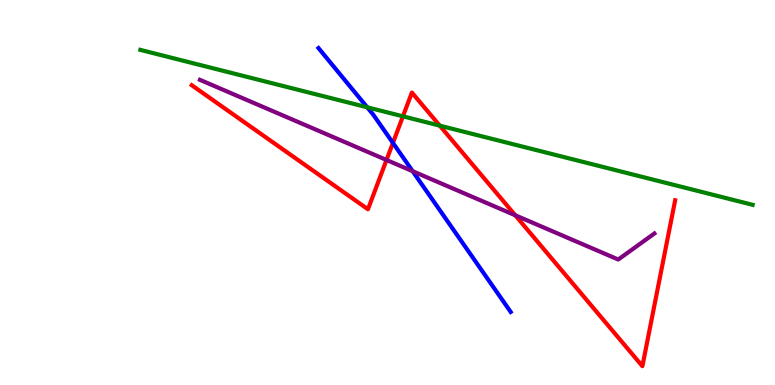[{'lines': ['blue', 'red'], 'intersections': [{'x': 5.07, 'y': 6.29}]}, {'lines': ['green', 'red'], 'intersections': [{'x': 5.2, 'y': 6.98}, {'x': 5.67, 'y': 6.74}]}, {'lines': ['purple', 'red'], 'intersections': [{'x': 4.99, 'y': 5.84}, {'x': 6.65, 'y': 4.41}]}, {'lines': ['blue', 'green'], 'intersections': [{'x': 4.74, 'y': 7.21}]}, {'lines': ['blue', 'purple'], 'intersections': [{'x': 5.32, 'y': 5.55}]}, {'lines': ['green', 'purple'], 'intersections': []}]